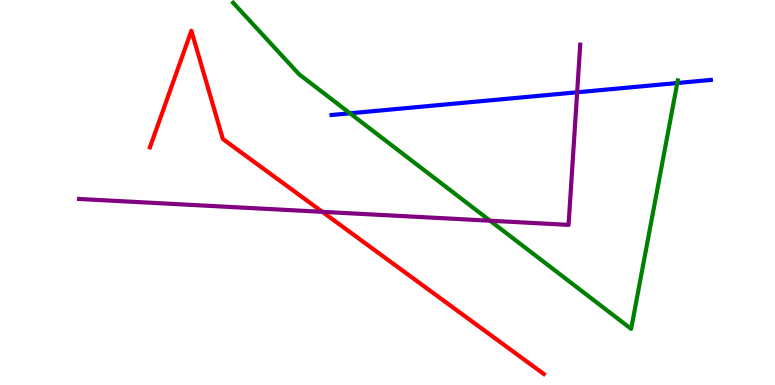[{'lines': ['blue', 'red'], 'intersections': []}, {'lines': ['green', 'red'], 'intersections': []}, {'lines': ['purple', 'red'], 'intersections': [{'x': 4.16, 'y': 4.5}]}, {'lines': ['blue', 'green'], 'intersections': [{'x': 4.52, 'y': 7.06}, {'x': 8.74, 'y': 7.84}]}, {'lines': ['blue', 'purple'], 'intersections': [{'x': 7.45, 'y': 7.6}]}, {'lines': ['green', 'purple'], 'intersections': [{'x': 6.32, 'y': 4.27}]}]